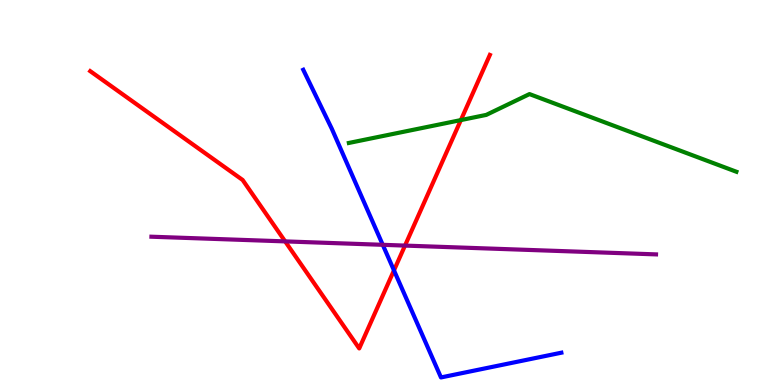[{'lines': ['blue', 'red'], 'intersections': [{'x': 5.08, 'y': 2.98}]}, {'lines': ['green', 'red'], 'intersections': [{'x': 5.95, 'y': 6.88}]}, {'lines': ['purple', 'red'], 'intersections': [{'x': 3.68, 'y': 3.73}, {'x': 5.23, 'y': 3.62}]}, {'lines': ['blue', 'green'], 'intersections': []}, {'lines': ['blue', 'purple'], 'intersections': [{'x': 4.94, 'y': 3.64}]}, {'lines': ['green', 'purple'], 'intersections': []}]